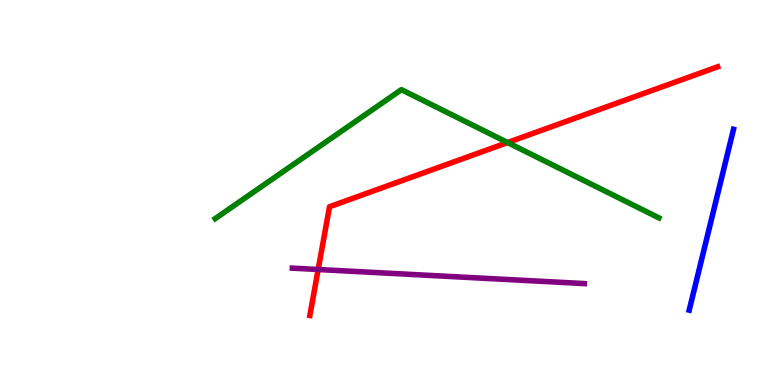[{'lines': ['blue', 'red'], 'intersections': []}, {'lines': ['green', 'red'], 'intersections': [{'x': 6.55, 'y': 6.3}]}, {'lines': ['purple', 'red'], 'intersections': [{'x': 4.11, 'y': 3.0}]}, {'lines': ['blue', 'green'], 'intersections': []}, {'lines': ['blue', 'purple'], 'intersections': []}, {'lines': ['green', 'purple'], 'intersections': []}]